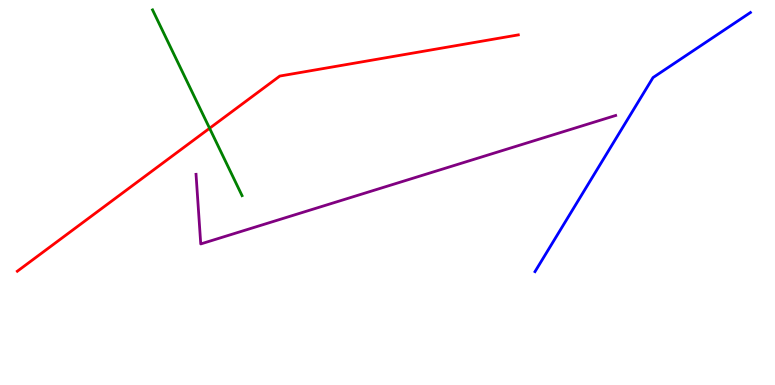[{'lines': ['blue', 'red'], 'intersections': []}, {'lines': ['green', 'red'], 'intersections': [{'x': 2.7, 'y': 6.67}]}, {'lines': ['purple', 'red'], 'intersections': []}, {'lines': ['blue', 'green'], 'intersections': []}, {'lines': ['blue', 'purple'], 'intersections': []}, {'lines': ['green', 'purple'], 'intersections': []}]